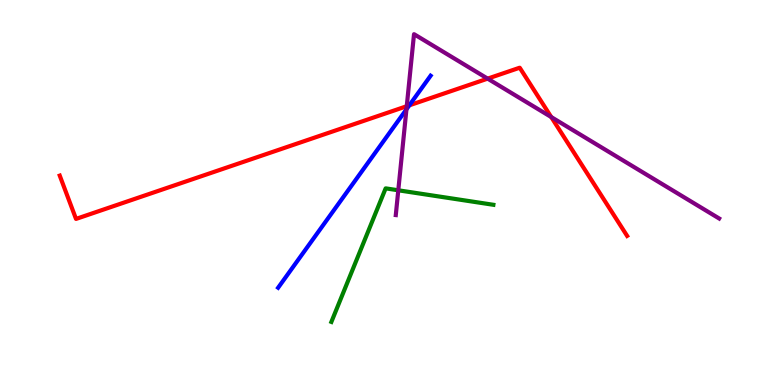[{'lines': ['blue', 'red'], 'intersections': [{'x': 5.28, 'y': 7.26}]}, {'lines': ['green', 'red'], 'intersections': []}, {'lines': ['purple', 'red'], 'intersections': [{'x': 5.25, 'y': 7.24}, {'x': 6.29, 'y': 7.96}, {'x': 7.11, 'y': 6.96}]}, {'lines': ['blue', 'green'], 'intersections': []}, {'lines': ['blue', 'purple'], 'intersections': [{'x': 5.24, 'y': 7.16}]}, {'lines': ['green', 'purple'], 'intersections': [{'x': 5.14, 'y': 5.06}]}]